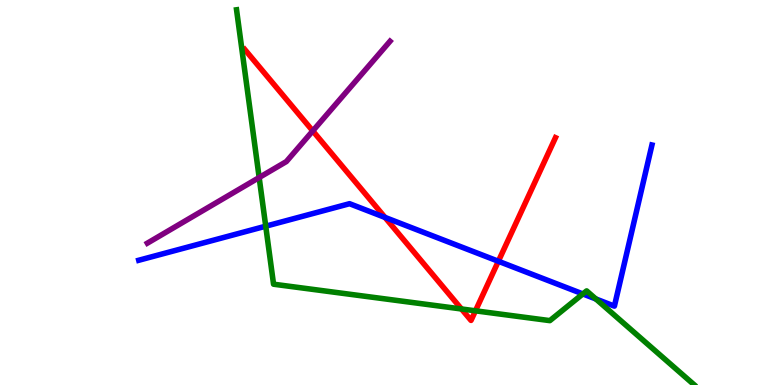[{'lines': ['blue', 'red'], 'intersections': [{'x': 4.97, 'y': 4.35}, {'x': 6.43, 'y': 3.21}]}, {'lines': ['green', 'red'], 'intersections': [{'x': 5.95, 'y': 1.97}, {'x': 6.13, 'y': 1.93}]}, {'lines': ['purple', 'red'], 'intersections': [{'x': 4.04, 'y': 6.6}]}, {'lines': ['blue', 'green'], 'intersections': [{'x': 3.43, 'y': 4.12}, {'x': 7.52, 'y': 2.37}, {'x': 7.69, 'y': 2.23}]}, {'lines': ['blue', 'purple'], 'intersections': []}, {'lines': ['green', 'purple'], 'intersections': [{'x': 3.34, 'y': 5.39}]}]